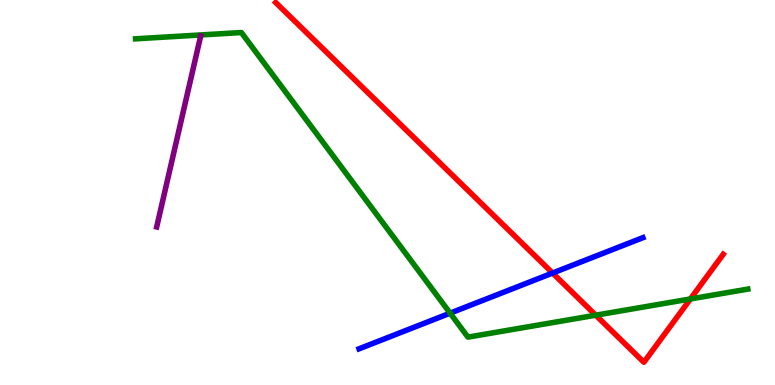[{'lines': ['blue', 'red'], 'intersections': [{'x': 7.13, 'y': 2.91}]}, {'lines': ['green', 'red'], 'intersections': [{'x': 7.69, 'y': 1.81}, {'x': 8.91, 'y': 2.23}]}, {'lines': ['purple', 'red'], 'intersections': []}, {'lines': ['blue', 'green'], 'intersections': [{'x': 5.81, 'y': 1.87}]}, {'lines': ['blue', 'purple'], 'intersections': []}, {'lines': ['green', 'purple'], 'intersections': []}]